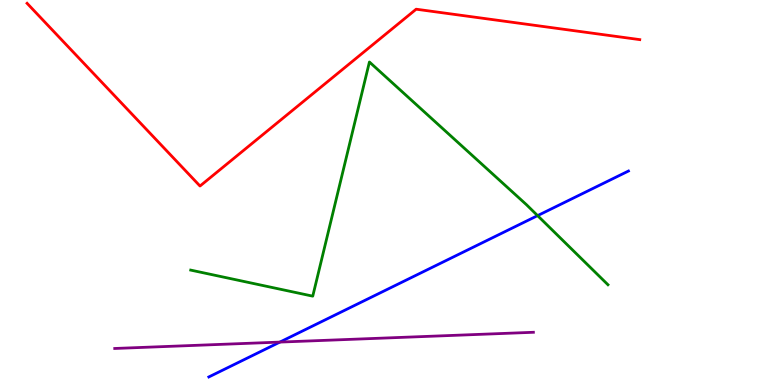[{'lines': ['blue', 'red'], 'intersections': []}, {'lines': ['green', 'red'], 'intersections': []}, {'lines': ['purple', 'red'], 'intersections': []}, {'lines': ['blue', 'green'], 'intersections': [{'x': 6.94, 'y': 4.4}]}, {'lines': ['blue', 'purple'], 'intersections': [{'x': 3.61, 'y': 1.11}]}, {'lines': ['green', 'purple'], 'intersections': []}]